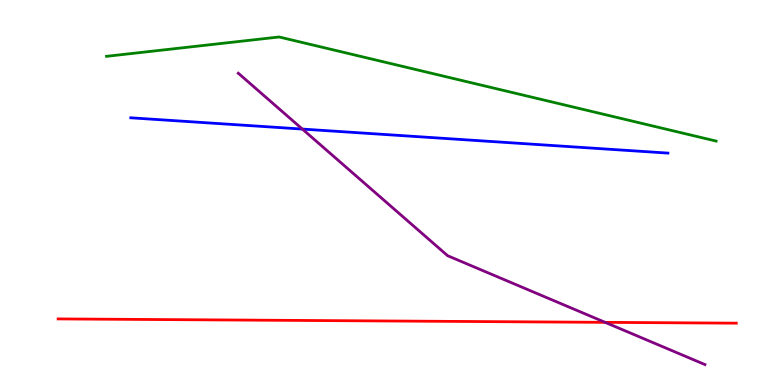[{'lines': ['blue', 'red'], 'intersections': []}, {'lines': ['green', 'red'], 'intersections': []}, {'lines': ['purple', 'red'], 'intersections': [{'x': 7.81, 'y': 1.63}]}, {'lines': ['blue', 'green'], 'intersections': []}, {'lines': ['blue', 'purple'], 'intersections': [{'x': 3.9, 'y': 6.65}]}, {'lines': ['green', 'purple'], 'intersections': []}]